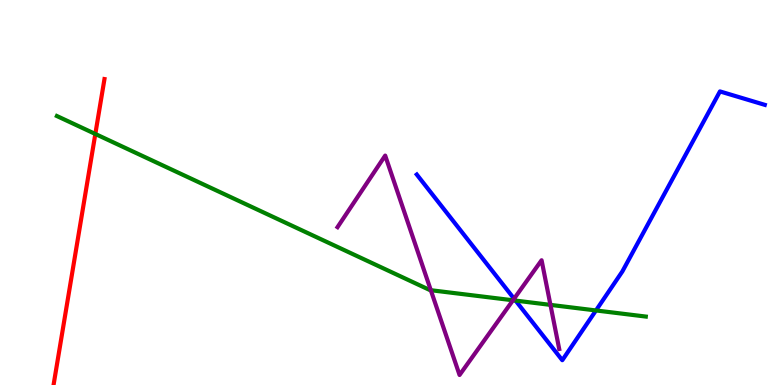[{'lines': ['blue', 'red'], 'intersections': []}, {'lines': ['green', 'red'], 'intersections': [{'x': 1.23, 'y': 6.52}]}, {'lines': ['purple', 'red'], 'intersections': []}, {'lines': ['blue', 'green'], 'intersections': [{'x': 6.65, 'y': 2.19}, {'x': 7.69, 'y': 1.94}]}, {'lines': ['blue', 'purple'], 'intersections': [{'x': 6.63, 'y': 2.24}]}, {'lines': ['green', 'purple'], 'intersections': [{'x': 5.56, 'y': 2.46}, {'x': 6.62, 'y': 2.2}, {'x': 7.1, 'y': 2.08}]}]